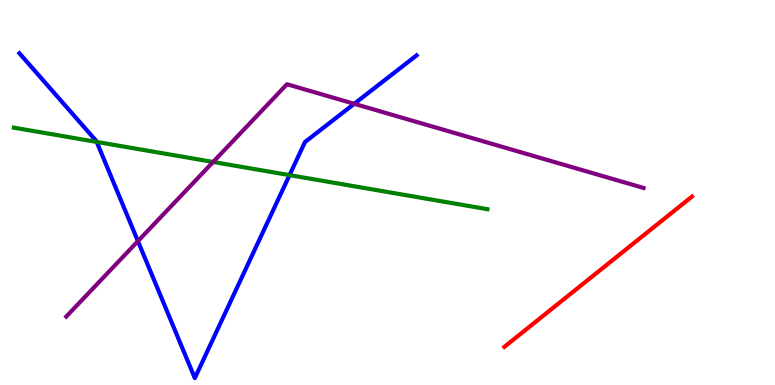[{'lines': ['blue', 'red'], 'intersections': []}, {'lines': ['green', 'red'], 'intersections': []}, {'lines': ['purple', 'red'], 'intersections': []}, {'lines': ['blue', 'green'], 'intersections': [{'x': 1.25, 'y': 6.31}, {'x': 3.74, 'y': 5.45}]}, {'lines': ['blue', 'purple'], 'intersections': [{'x': 1.78, 'y': 3.74}, {'x': 4.57, 'y': 7.3}]}, {'lines': ['green', 'purple'], 'intersections': [{'x': 2.75, 'y': 5.79}]}]